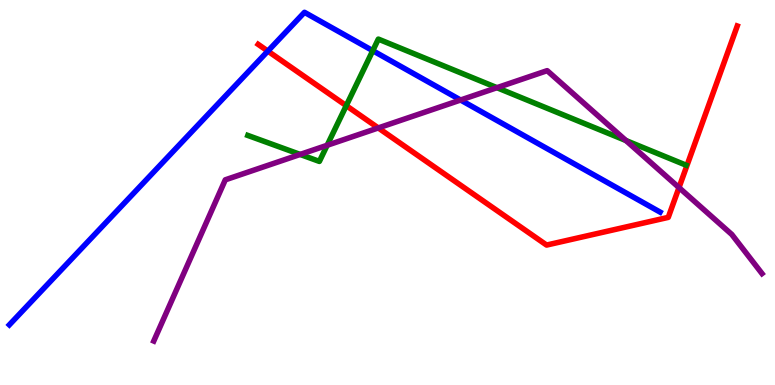[{'lines': ['blue', 'red'], 'intersections': [{'x': 3.46, 'y': 8.67}]}, {'lines': ['green', 'red'], 'intersections': [{'x': 4.47, 'y': 7.26}]}, {'lines': ['purple', 'red'], 'intersections': [{'x': 4.88, 'y': 6.68}, {'x': 8.76, 'y': 5.13}]}, {'lines': ['blue', 'green'], 'intersections': [{'x': 4.81, 'y': 8.68}]}, {'lines': ['blue', 'purple'], 'intersections': [{'x': 5.94, 'y': 7.4}]}, {'lines': ['green', 'purple'], 'intersections': [{'x': 3.87, 'y': 5.99}, {'x': 4.22, 'y': 6.23}, {'x': 6.41, 'y': 7.72}, {'x': 8.08, 'y': 6.35}]}]